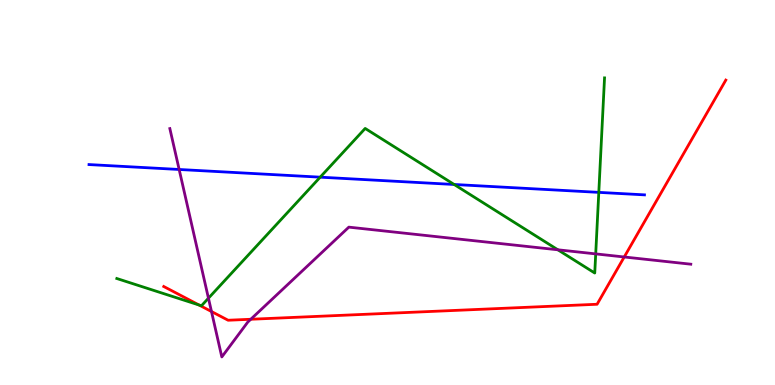[{'lines': ['blue', 'red'], 'intersections': []}, {'lines': ['green', 'red'], 'intersections': [{'x': 2.57, 'y': 2.08}]}, {'lines': ['purple', 'red'], 'intersections': [{'x': 2.73, 'y': 1.91}, {'x': 3.24, 'y': 1.71}, {'x': 8.05, 'y': 3.33}]}, {'lines': ['blue', 'green'], 'intersections': [{'x': 4.13, 'y': 5.4}, {'x': 5.86, 'y': 5.21}, {'x': 7.73, 'y': 5.0}]}, {'lines': ['blue', 'purple'], 'intersections': [{'x': 2.31, 'y': 5.6}]}, {'lines': ['green', 'purple'], 'intersections': [{'x': 2.69, 'y': 2.25}, {'x': 7.2, 'y': 3.51}, {'x': 7.69, 'y': 3.41}]}]